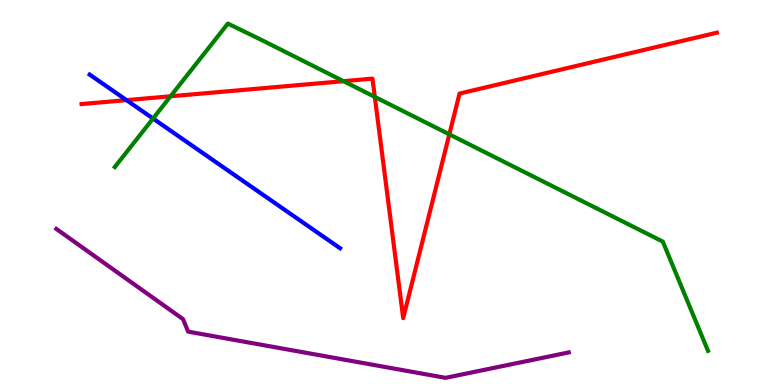[{'lines': ['blue', 'red'], 'intersections': [{'x': 1.63, 'y': 7.4}]}, {'lines': ['green', 'red'], 'intersections': [{'x': 2.2, 'y': 7.5}, {'x': 4.43, 'y': 7.89}, {'x': 4.84, 'y': 7.48}, {'x': 5.8, 'y': 6.51}]}, {'lines': ['purple', 'red'], 'intersections': []}, {'lines': ['blue', 'green'], 'intersections': [{'x': 1.97, 'y': 6.92}]}, {'lines': ['blue', 'purple'], 'intersections': []}, {'lines': ['green', 'purple'], 'intersections': []}]